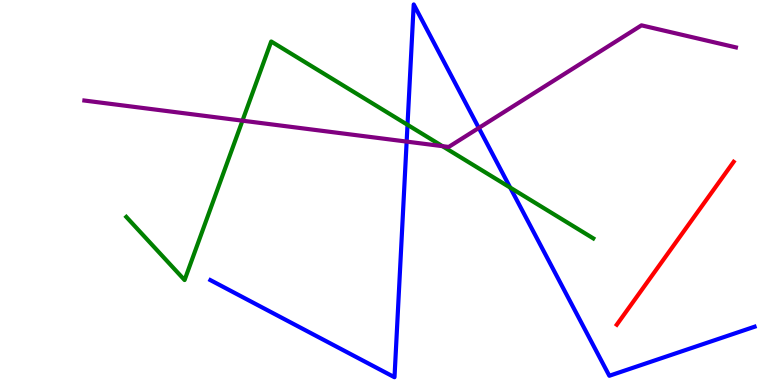[{'lines': ['blue', 'red'], 'intersections': []}, {'lines': ['green', 'red'], 'intersections': []}, {'lines': ['purple', 'red'], 'intersections': []}, {'lines': ['blue', 'green'], 'intersections': [{'x': 5.26, 'y': 6.76}, {'x': 6.58, 'y': 5.13}]}, {'lines': ['blue', 'purple'], 'intersections': [{'x': 5.25, 'y': 6.32}, {'x': 6.18, 'y': 6.68}]}, {'lines': ['green', 'purple'], 'intersections': [{'x': 3.13, 'y': 6.87}, {'x': 5.71, 'y': 6.2}]}]